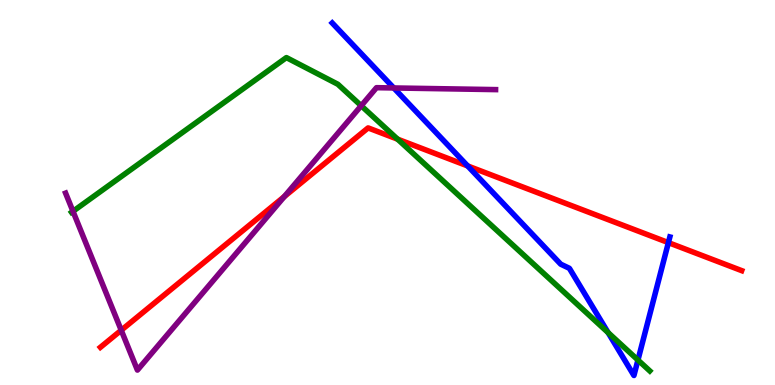[{'lines': ['blue', 'red'], 'intersections': [{'x': 6.03, 'y': 5.69}, {'x': 8.62, 'y': 3.7}]}, {'lines': ['green', 'red'], 'intersections': [{'x': 5.13, 'y': 6.39}]}, {'lines': ['purple', 'red'], 'intersections': [{'x': 1.56, 'y': 1.42}, {'x': 3.67, 'y': 4.89}]}, {'lines': ['blue', 'green'], 'intersections': [{'x': 7.85, 'y': 1.36}, {'x': 8.23, 'y': 0.648}]}, {'lines': ['blue', 'purple'], 'intersections': [{'x': 5.08, 'y': 7.72}]}, {'lines': ['green', 'purple'], 'intersections': [{'x': 0.942, 'y': 4.51}, {'x': 4.66, 'y': 7.25}]}]